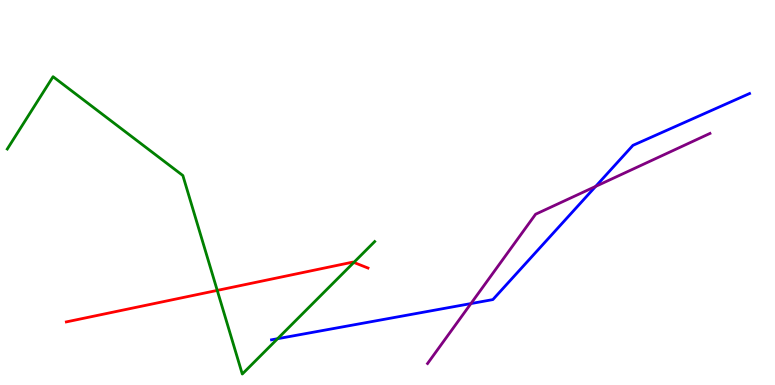[{'lines': ['blue', 'red'], 'intersections': []}, {'lines': ['green', 'red'], 'intersections': [{'x': 2.8, 'y': 2.46}, {'x': 4.57, 'y': 3.18}]}, {'lines': ['purple', 'red'], 'intersections': []}, {'lines': ['blue', 'green'], 'intersections': [{'x': 3.58, 'y': 1.2}]}, {'lines': ['blue', 'purple'], 'intersections': [{'x': 6.08, 'y': 2.11}, {'x': 7.69, 'y': 5.16}]}, {'lines': ['green', 'purple'], 'intersections': []}]